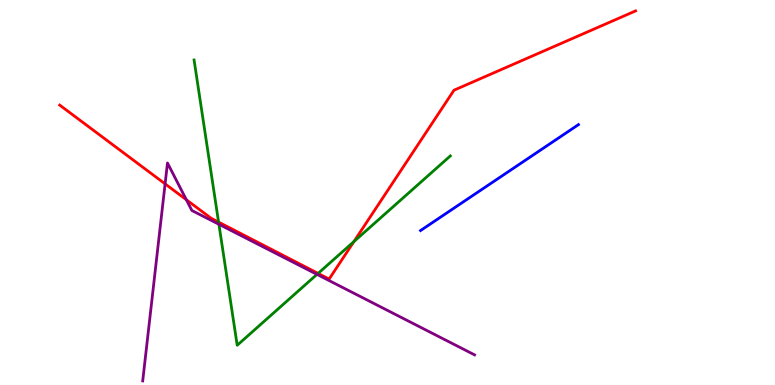[{'lines': ['blue', 'red'], 'intersections': []}, {'lines': ['green', 'red'], 'intersections': [{'x': 2.82, 'y': 4.23}, {'x': 4.1, 'y': 2.9}, {'x': 4.57, 'y': 3.72}]}, {'lines': ['purple', 'red'], 'intersections': [{'x': 2.13, 'y': 5.22}, {'x': 2.4, 'y': 4.81}]}, {'lines': ['blue', 'green'], 'intersections': []}, {'lines': ['blue', 'purple'], 'intersections': []}, {'lines': ['green', 'purple'], 'intersections': [{'x': 2.82, 'y': 4.17}, {'x': 4.09, 'y': 2.87}]}]